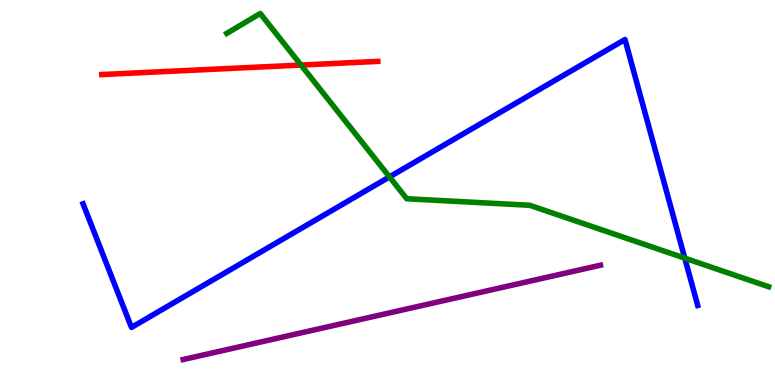[{'lines': ['blue', 'red'], 'intersections': []}, {'lines': ['green', 'red'], 'intersections': [{'x': 3.88, 'y': 8.31}]}, {'lines': ['purple', 'red'], 'intersections': []}, {'lines': ['blue', 'green'], 'intersections': [{'x': 5.03, 'y': 5.41}, {'x': 8.84, 'y': 3.3}]}, {'lines': ['blue', 'purple'], 'intersections': []}, {'lines': ['green', 'purple'], 'intersections': []}]